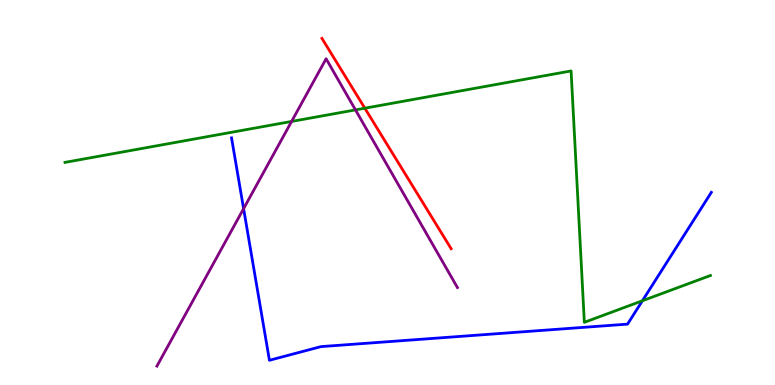[{'lines': ['blue', 'red'], 'intersections': []}, {'lines': ['green', 'red'], 'intersections': [{'x': 4.71, 'y': 7.19}]}, {'lines': ['purple', 'red'], 'intersections': []}, {'lines': ['blue', 'green'], 'intersections': [{'x': 8.29, 'y': 2.19}]}, {'lines': ['blue', 'purple'], 'intersections': [{'x': 3.14, 'y': 4.58}]}, {'lines': ['green', 'purple'], 'intersections': [{'x': 3.76, 'y': 6.85}, {'x': 4.59, 'y': 7.15}]}]